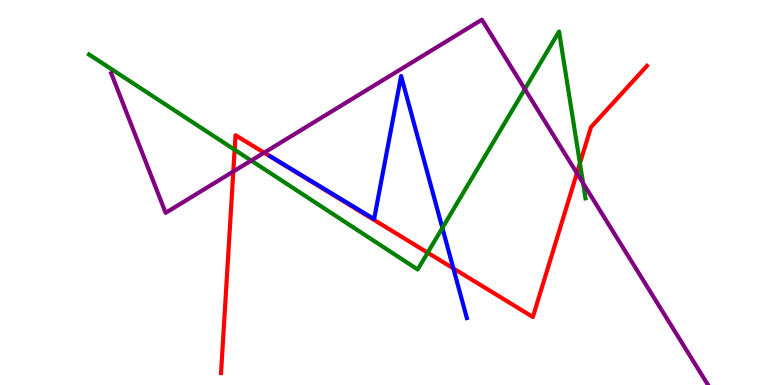[{'lines': ['blue', 'red'], 'intersections': [{'x': 5.85, 'y': 3.03}]}, {'lines': ['green', 'red'], 'intersections': [{'x': 3.03, 'y': 6.11}, {'x': 5.52, 'y': 3.44}, {'x': 7.48, 'y': 5.76}]}, {'lines': ['purple', 'red'], 'intersections': [{'x': 3.01, 'y': 5.55}, {'x': 3.41, 'y': 6.03}, {'x': 7.44, 'y': 5.5}]}, {'lines': ['blue', 'green'], 'intersections': [{'x': 5.71, 'y': 4.08}]}, {'lines': ['blue', 'purple'], 'intersections': []}, {'lines': ['green', 'purple'], 'intersections': [{'x': 3.24, 'y': 5.83}, {'x': 6.77, 'y': 7.69}, {'x': 7.52, 'y': 5.24}]}]